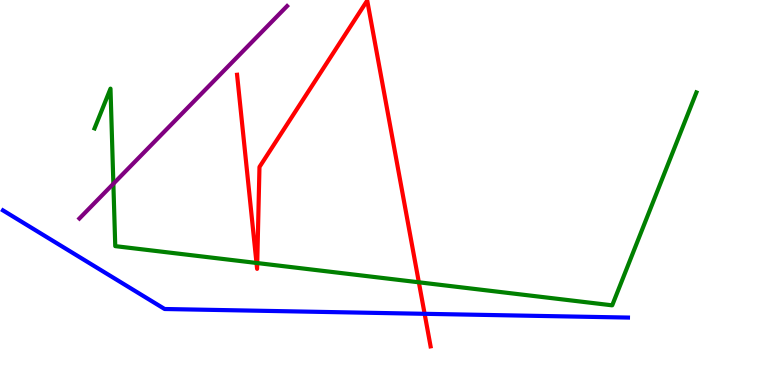[{'lines': ['blue', 'red'], 'intersections': [{'x': 5.48, 'y': 1.85}]}, {'lines': ['green', 'red'], 'intersections': [{'x': 3.31, 'y': 3.17}, {'x': 3.32, 'y': 3.17}, {'x': 5.4, 'y': 2.67}]}, {'lines': ['purple', 'red'], 'intersections': []}, {'lines': ['blue', 'green'], 'intersections': []}, {'lines': ['blue', 'purple'], 'intersections': []}, {'lines': ['green', 'purple'], 'intersections': [{'x': 1.46, 'y': 5.23}]}]